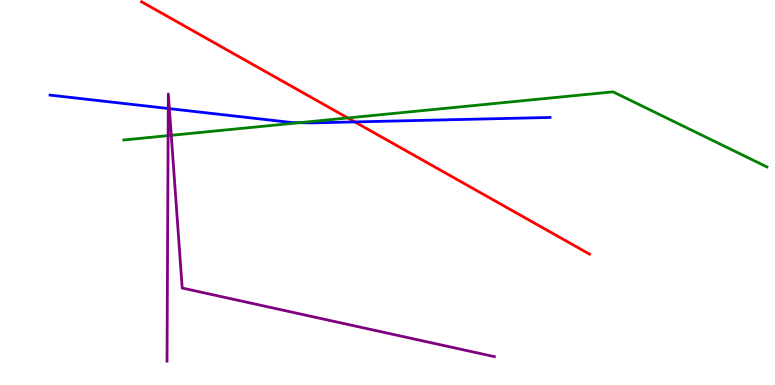[{'lines': ['blue', 'red'], 'intersections': [{'x': 4.58, 'y': 6.83}]}, {'lines': ['green', 'red'], 'intersections': [{'x': 4.49, 'y': 6.94}]}, {'lines': ['purple', 'red'], 'intersections': []}, {'lines': ['blue', 'green'], 'intersections': [{'x': 3.86, 'y': 6.81}]}, {'lines': ['blue', 'purple'], 'intersections': [{'x': 2.17, 'y': 7.18}, {'x': 2.19, 'y': 7.18}]}, {'lines': ['green', 'purple'], 'intersections': [{'x': 2.17, 'y': 6.48}, {'x': 2.21, 'y': 6.49}]}]